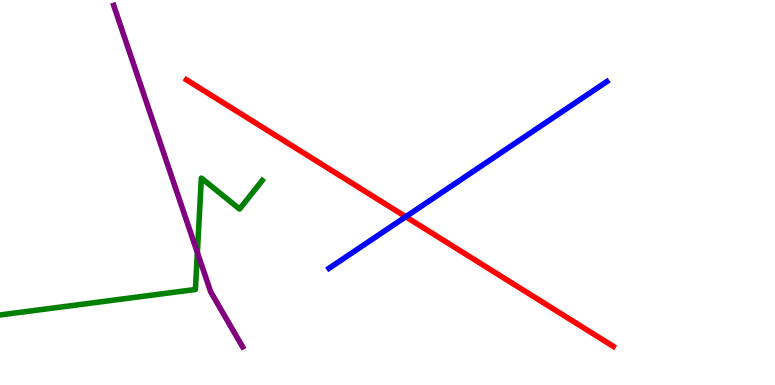[{'lines': ['blue', 'red'], 'intersections': [{'x': 5.24, 'y': 4.37}]}, {'lines': ['green', 'red'], 'intersections': []}, {'lines': ['purple', 'red'], 'intersections': []}, {'lines': ['blue', 'green'], 'intersections': []}, {'lines': ['blue', 'purple'], 'intersections': []}, {'lines': ['green', 'purple'], 'intersections': [{'x': 2.55, 'y': 3.44}]}]